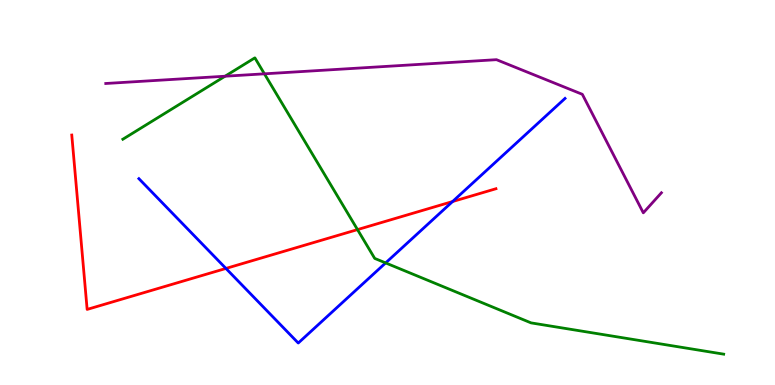[{'lines': ['blue', 'red'], 'intersections': [{'x': 2.92, 'y': 3.03}, {'x': 5.84, 'y': 4.77}]}, {'lines': ['green', 'red'], 'intersections': [{'x': 4.61, 'y': 4.04}]}, {'lines': ['purple', 'red'], 'intersections': []}, {'lines': ['blue', 'green'], 'intersections': [{'x': 4.98, 'y': 3.17}]}, {'lines': ['blue', 'purple'], 'intersections': []}, {'lines': ['green', 'purple'], 'intersections': [{'x': 2.9, 'y': 8.02}, {'x': 3.41, 'y': 8.08}]}]